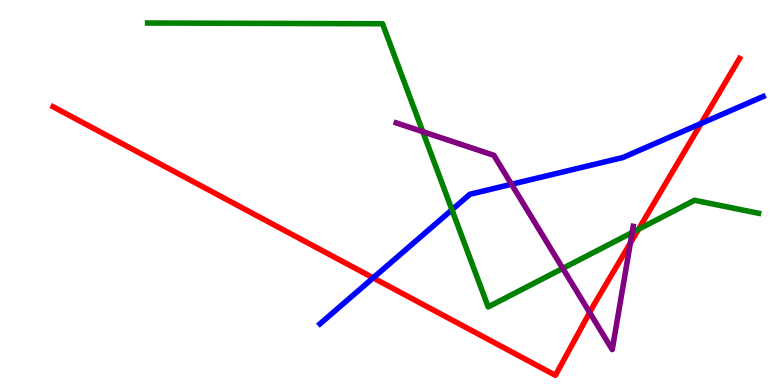[{'lines': ['blue', 'red'], 'intersections': [{'x': 4.82, 'y': 2.78}, {'x': 9.05, 'y': 6.79}]}, {'lines': ['green', 'red'], 'intersections': [{'x': 8.24, 'y': 4.05}]}, {'lines': ['purple', 'red'], 'intersections': [{'x': 7.61, 'y': 1.88}, {'x': 8.13, 'y': 3.69}]}, {'lines': ['blue', 'green'], 'intersections': [{'x': 5.83, 'y': 4.55}]}, {'lines': ['blue', 'purple'], 'intersections': [{'x': 6.6, 'y': 5.21}]}, {'lines': ['green', 'purple'], 'intersections': [{'x': 5.46, 'y': 6.58}, {'x': 7.26, 'y': 3.03}, {'x': 8.16, 'y': 3.96}]}]